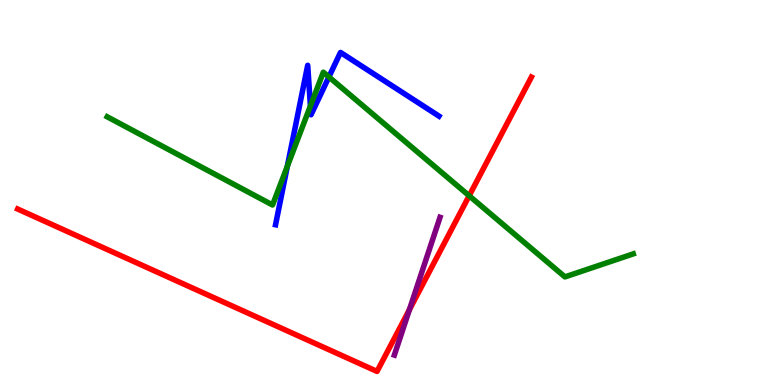[{'lines': ['blue', 'red'], 'intersections': []}, {'lines': ['green', 'red'], 'intersections': [{'x': 6.05, 'y': 4.92}]}, {'lines': ['purple', 'red'], 'intersections': [{'x': 5.28, 'y': 1.96}]}, {'lines': ['blue', 'green'], 'intersections': [{'x': 3.71, 'y': 5.68}, {'x': 4.01, 'y': 7.25}, {'x': 4.24, 'y': 8.0}]}, {'lines': ['blue', 'purple'], 'intersections': []}, {'lines': ['green', 'purple'], 'intersections': []}]